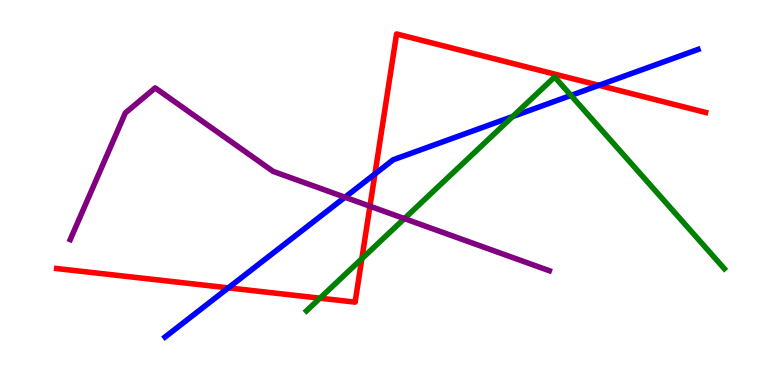[{'lines': ['blue', 'red'], 'intersections': [{'x': 2.95, 'y': 2.52}, {'x': 4.84, 'y': 5.48}, {'x': 7.73, 'y': 7.78}]}, {'lines': ['green', 'red'], 'intersections': [{'x': 4.13, 'y': 2.26}, {'x': 4.67, 'y': 3.28}]}, {'lines': ['purple', 'red'], 'intersections': [{'x': 4.77, 'y': 4.64}]}, {'lines': ['blue', 'green'], 'intersections': [{'x': 6.62, 'y': 6.97}, {'x': 7.37, 'y': 7.52}]}, {'lines': ['blue', 'purple'], 'intersections': [{'x': 4.45, 'y': 4.88}]}, {'lines': ['green', 'purple'], 'intersections': [{'x': 5.22, 'y': 4.32}]}]